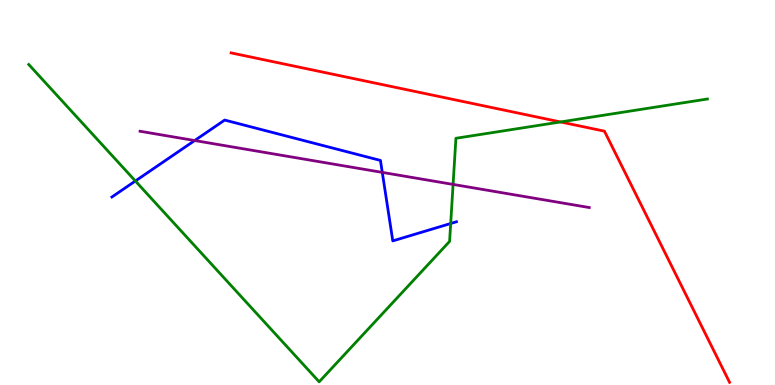[{'lines': ['blue', 'red'], 'intersections': []}, {'lines': ['green', 'red'], 'intersections': [{'x': 7.23, 'y': 6.83}]}, {'lines': ['purple', 'red'], 'intersections': []}, {'lines': ['blue', 'green'], 'intersections': [{'x': 1.75, 'y': 5.3}, {'x': 5.82, 'y': 4.19}]}, {'lines': ['blue', 'purple'], 'intersections': [{'x': 2.51, 'y': 6.35}, {'x': 4.93, 'y': 5.52}]}, {'lines': ['green', 'purple'], 'intersections': [{'x': 5.85, 'y': 5.21}]}]